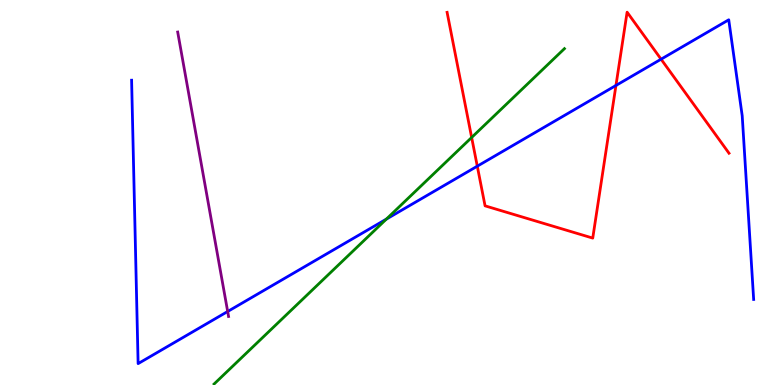[{'lines': ['blue', 'red'], 'intersections': [{'x': 6.16, 'y': 5.68}, {'x': 7.95, 'y': 7.78}, {'x': 8.53, 'y': 8.46}]}, {'lines': ['green', 'red'], 'intersections': [{'x': 6.09, 'y': 6.43}]}, {'lines': ['purple', 'red'], 'intersections': []}, {'lines': ['blue', 'green'], 'intersections': [{'x': 4.99, 'y': 4.31}]}, {'lines': ['blue', 'purple'], 'intersections': [{'x': 2.94, 'y': 1.91}]}, {'lines': ['green', 'purple'], 'intersections': []}]